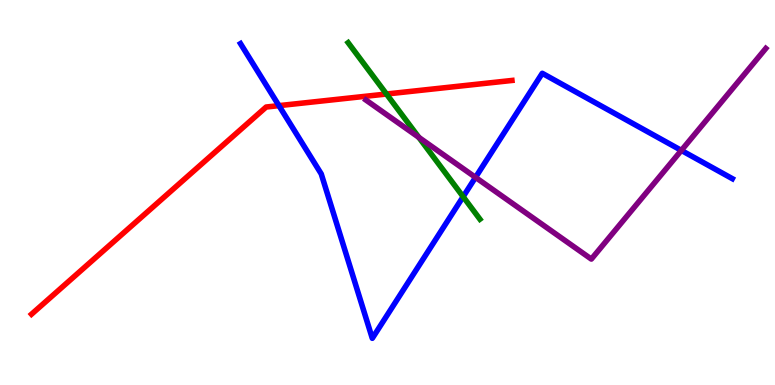[{'lines': ['blue', 'red'], 'intersections': [{'x': 3.6, 'y': 7.26}]}, {'lines': ['green', 'red'], 'intersections': [{'x': 4.99, 'y': 7.56}]}, {'lines': ['purple', 'red'], 'intersections': []}, {'lines': ['blue', 'green'], 'intersections': [{'x': 5.98, 'y': 4.89}]}, {'lines': ['blue', 'purple'], 'intersections': [{'x': 6.14, 'y': 5.39}, {'x': 8.79, 'y': 6.09}]}, {'lines': ['green', 'purple'], 'intersections': [{'x': 5.4, 'y': 6.43}]}]